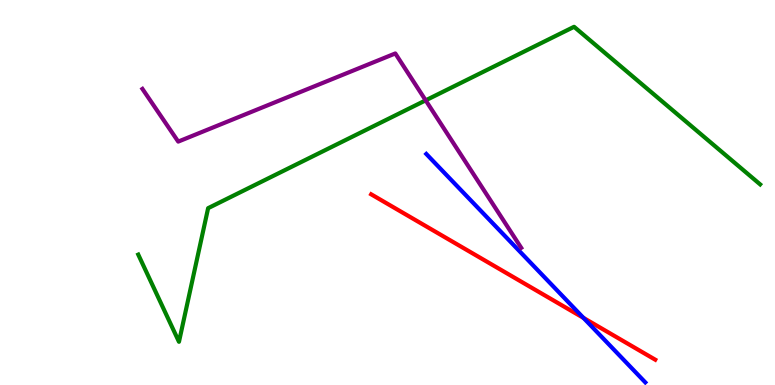[{'lines': ['blue', 'red'], 'intersections': [{'x': 7.53, 'y': 1.74}]}, {'lines': ['green', 'red'], 'intersections': []}, {'lines': ['purple', 'red'], 'intersections': []}, {'lines': ['blue', 'green'], 'intersections': []}, {'lines': ['blue', 'purple'], 'intersections': []}, {'lines': ['green', 'purple'], 'intersections': [{'x': 5.49, 'y': 7.39}]}]